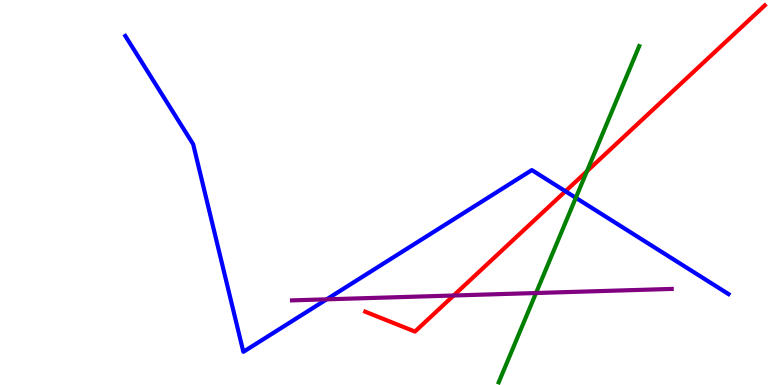[{'lines': ['blue', 'red'], 'intersections': [{'x': 7.3, 'y': 5.03}]}, {'lines': ['green', 'red'], 'intersections': [{'x': 7.57, 'y': 5.55}]}, {'lines': ['purple', 'red'], 'intersections': [{'x': 5.85, 'y': 2.32}]}, {'lines': ['blue', 'green'], 'intersections': [{'x': 7.43, 'y': 4.86}]}, {'lines': ['blue', 'purple'], 'intersections': [{'x': 4.22, 'y': 2.23}]}, {'lines': ['green', 'purple'], 'intersections': [{'x': 6.92, 'y': 2.39}]}]